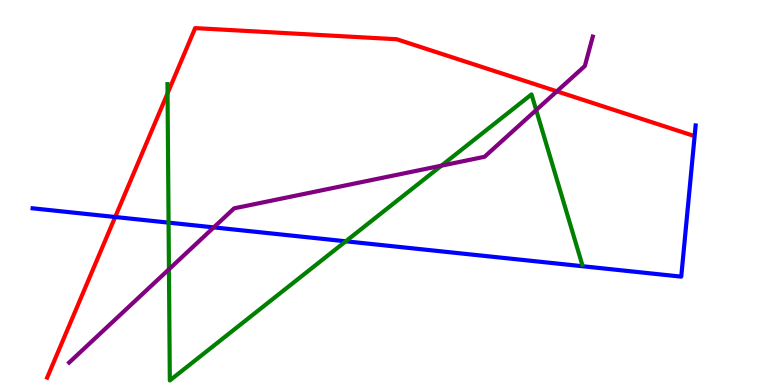[{'lines': ['blue', 'red'], 'intersections': [{'x': 1.49, 'y': 4.36}]}, {'lines': ['green', 'red'], 'intersections': [{'x': 2.16, 'y': 7.58}]}, {'lines': ['purple', 'red'], 'intersections': [{'x': 7.19, 'y': 7.63}]}, {'lines': ['blue', 'green'], 'intersections': [{'x': 2.18, 'y': 4.22}, {'x': 4.46, 'y': 3.73}]}, {'lines': ['blue', 'purple'], 'intersections': [{'x': 2.76, 'y': 4.09}]}, {'lines': ['green', 'purple'], 'intersections': [{'x': 2.18, 'y': 3.01}, {'x': 5.7, 'y': 5.7}, {'x': 6.92, 'y': 7.14}]}]